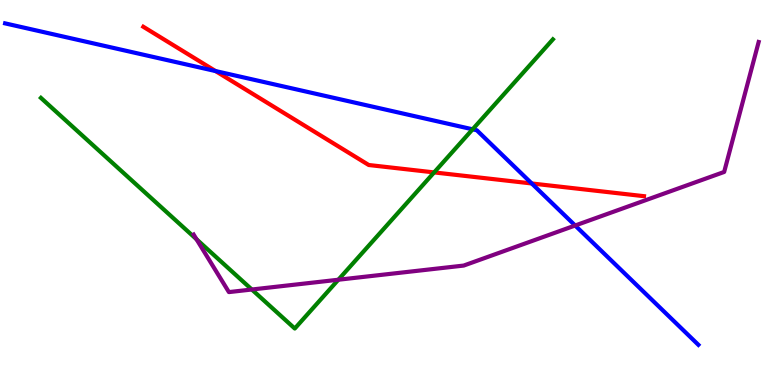[{'lines': ['blue', 'red'], 'intersections': [{'x': 2.78, 'y': 8.15}, {'x': 6.86, 'y': 5.23}]}, {'lines': ['green', 'red'], 'intersections': [{'x': 5.6, 'y': 5.52}]}, {'lines': ['purple', 'red'], 'intersections': []}, {'lines': ['blue', 'green'], 'intersections': [{'x': 6.1, 'y': 6.64}]}, {'lines': ['blue', 'purple'], 'intersections': [{'x': 7.42, 'y': 4.14}]}, {'lines': ['green', 'purple'], 'intersections': [{'x': 2.54, 'y': 3.79}, {'x': 3.25, 'y': 2.48}, {'x': 4.37, 'y': 2.73}]}]